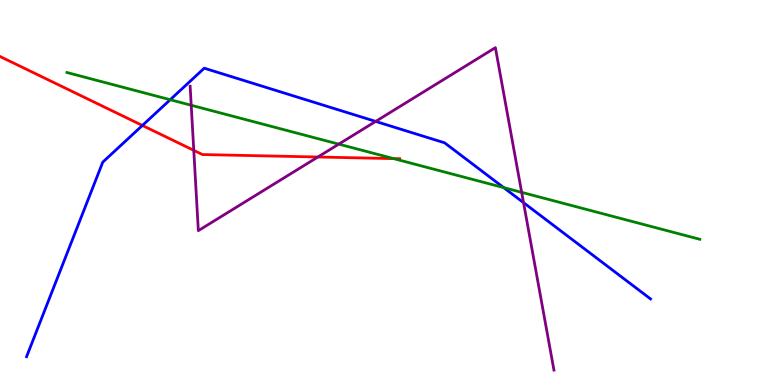[{'lines': ['blue', 'red'], 'intersections': [{'x': 1.84, 'y': 6.74}]}, {'lines': ['green', 'red'], 'intersections': [{'x': 5.08, 'y': 5.88}]}, {'lines': ['purple', 'red'], 'intersections': [{'x': 2.5, 'y': 6.09}, {'x': 4.1, 'y': 5.92}]}, {'lines': ['blue', 'green'], 'intersections': [{'x': 2.2, 'y': 7.41}, {'x': 6.5, 'y': 5.13}]}, {'lines': ['blue', 'purple'], 'intersections': [{'x': 4.85, 'y': 6.85}, {'x': 6.76, 'y': 4.74}]}, {'lines': ['green', 'purple'], 'intersections': [{'x': 2.47, 'y': 7.27}, {'x': 4.37, 'y': 6.26}, {'x': 6.73, 'y': 5.0}]}]